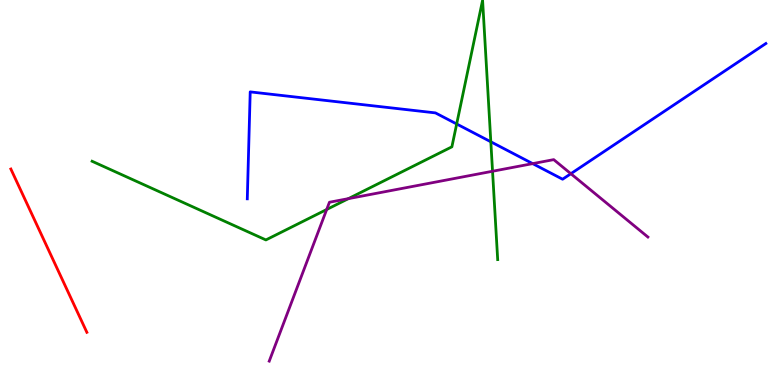[{'lines': ['blue', 'red'], 'intersections': []}, {'lines': ['green', 'red'], 'intersections': []}, {'lines': ['purple', 'red'], 'intersections': []}, {'lines': ['blue', 'green'], 'intersections': [{'x': 5.89, 'y': 6.78}, {'x': 6.33, 'y': 6.32}]}, {'lines': ['blue', 'purple'], 'intersections': [{'x': 6.87, 'y': 5.75}, {'x': 7.37, 'y': 5.49}]}, {'lines': ['green', 'purple'], 'intersections': [{'x': 4.22, 'y': 4.56}, {'x': 4.5, 'y': 4.84}, {'x': 6.36, 'y': 5.55}]}]